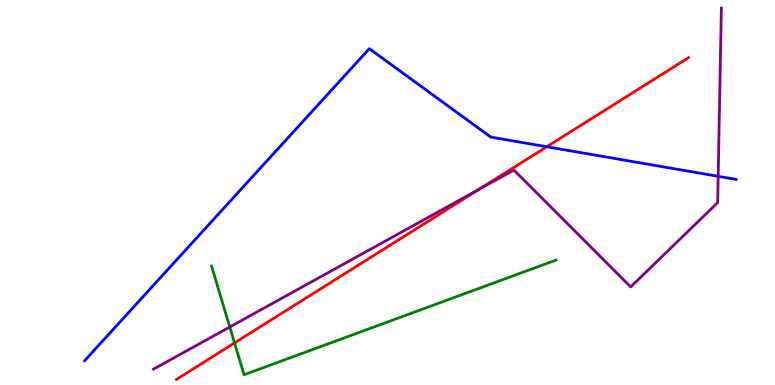[{'lines': ['blue', 'red'], 'intersections': [{'x': 7.05, 'y': 6.19}]}, {'lines': ['green', 'red'], 'intersections': [{'x': 3.03, 'y': 1.09}]}, {'lines': ['purple', 'red'], 'intersections': [{'x': 6.18, 'y': 5.08}]}, {'lines': ['blue', 'green'], 'intersections': []}, {'lines': ['blue', 'purple'], 'intersections': [{'x': 9.27, 'y': 5.42}]}, {'lines': ['green', 'purple'], 'intersections': [{'x': 2.96, 'y': 1.51}]}]